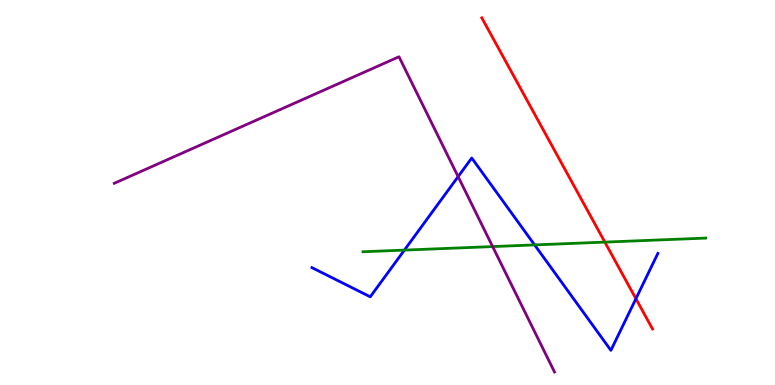[{'lines': ['blue', 'red'], 'intersections': [{'x': 8.21, 'y': 2.24}]}, {'lines': ['green', 'red'], 'intersections': [{'x': 7.8, 'y': 3.71}]}, {'lines': ['purple', 'red'], 'intersections': []}, {'lines': ['blue', 'green'], 'intersections': [{'x': 5.22, 'y': 3.5}, {'x': 6.9, 'y': 3.64}]}, {'lines': ['blue', 'purple'], 'intersections': [{'x': 5.91, 'y': 5.41}]}, {'lines': ['green', 'purple'], 'intersections': [{'x': 6.36, 'y': 3.6}]}]